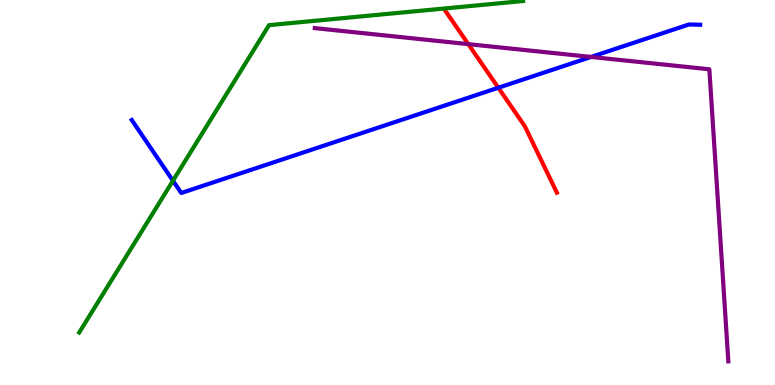[{'lines': ['blue', 'red'], 'intersections': [{'x': 6.43, 'y': 7.72}]}, {'lines': ['green', 'red'], 'intersections': []}, {'lines': ['purple', 'red'], 'intersections': [{'x': 6.04, 'y': 8.85}]}, {'lines': ['blue', 'green'], 'intersections': [{'x': 2.23, 'y': 5.31}]}, {'lines': ['blue', 'purple'], 'intersections': [{'x': 7.63, 'y': 8.52}]}, {'lines': ['green', 'purple'], 'intersections': []}]